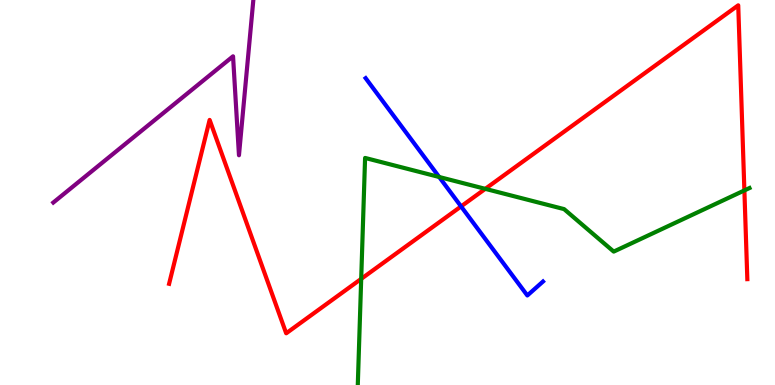[{'lines': ['blue', 'red'], 'intersections': [{'x': 5.95, 'y': 4.64}]}, {'lines': ['green', 'red'], 'intersections': [{'x': 4.66, 'y': 2.76}, {'x': 6.26, 'y': 5.09}, {'x': 9.6, 'y': 5.05}]}, {'lines': ['purple', 'red'], 'intersections': []}, {'lines': ['blue', 'green'], 'intersections': [{'x': 5.67, 'y': 5.4}]}, {'lines': ['blue', 'purple'], 'intersections': []}, {'lines': ['green', 'purple'], 'intersections': []}]